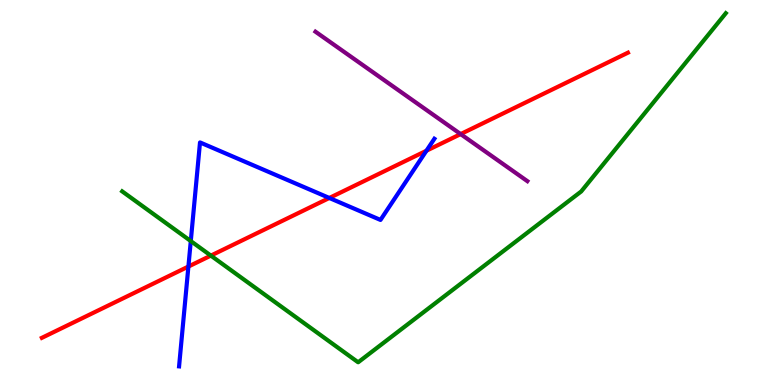[{'lines': ['blue', 'red'], 'intersections': [{'x': 2.43, 'y': 3.08}, {'x': 4.25, 'y': 4.86}, {'x': 5.5, 'y': 6.08}]}, {'lines': ['green', 'red'], 'intersections': [{'x': 2.72, 'y': 3.36}]}, {'lines': ['purple', 'red'], 'intersections': [{'x': 5.94, 'y': 6.52}]}, {'lines': ['blue', 'green'], 'intersections': [{'x': 2.46, 'y': 3.74}]}, {'lines': ['blue', 'purple'], 'intersections': []}, {'lines': ['green', 'purple'], 'intersections': []}]